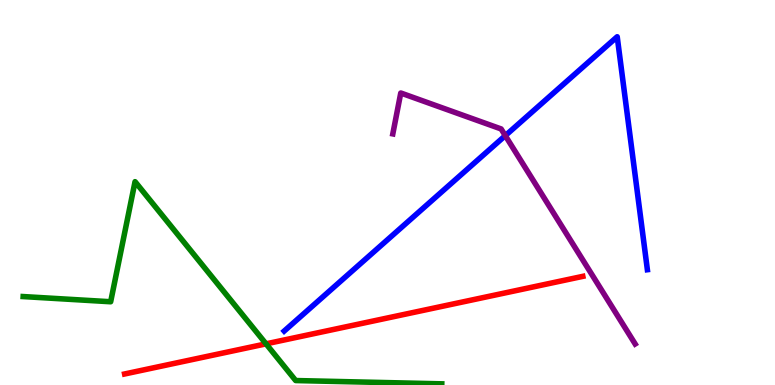[{'lines': ['blue', 'red'], 'intersections': []}, {'lines': ['green', 'red'], 'intersections': [{'x': 3.43, 'y': 1.07}]}, {'lines': ['purple', 'red'], 'intersections': []}, {'lines': ['blue', 'green'], 'intersections': []}, {'lines': ['blue', 'purple'], 'intersections': [{'x': 6.52, 'y': 6.48}]}, {'lines': ['green', 'purple'], 'intersections': []}]